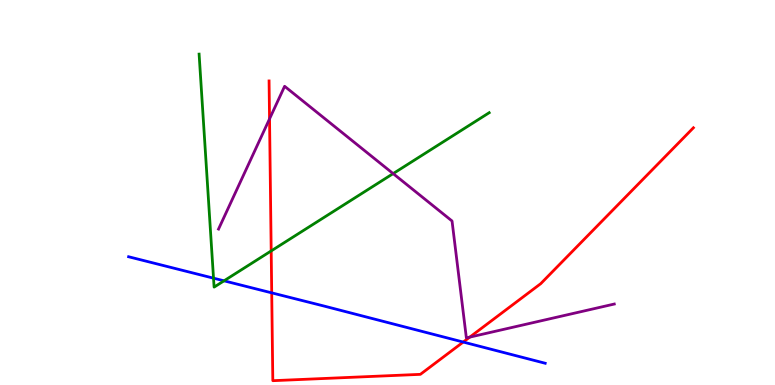[{'lines': ['blue', 'red'], 'intersections': [{'x': 3.51, 'y': 2.39}, {'x': 5.98, 'y': 1.12}]}, {'lines': ['green', 'red'], 'intersections': [{'x': 3.5, 'y': 3.48}]}, {'lines': ['purple', 'red'], 'intersections': [{'x': 3.48, 'y': 6.91}, {'x': 6.06, 'y': 1.24}]}, {'lines': ['blue', 'green'], 'intersections': [{'x': 2.76, 'y': 2.77}, {'x': 2.89, 'y': 2.71}]}, {'lines': ['blue', 'purple'], 'intersections': []}, {'lines': ['green', 'purple'], 'intersections': [{'x': 5.07, 'y': 5.49}]}]